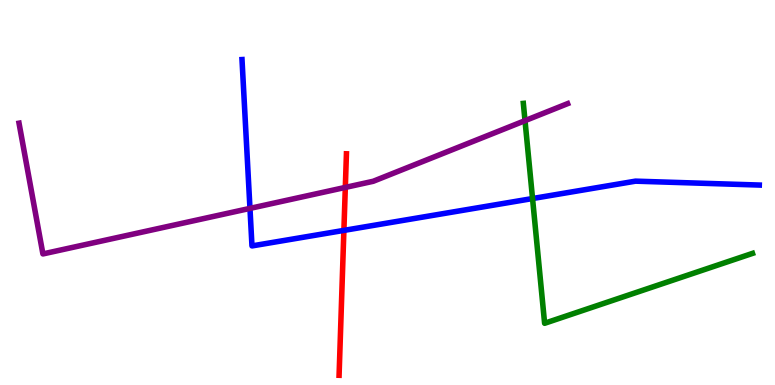[{'lines': ['blue', 'red'], 'intersections': [{'x': 4.44, 'y': 4.02}]}, {'lines': ['green', 'red'], 'intersections': []}, {'lines': ['purple', 'red'], 'intersections': [{'x': 4.46, 'y': 5.13}]}, {'lines': ['blue', 'green'], 'intersections': [{'x': 6.87, 'y': 4.84}]}, {'lines': ['blue', 'purple'], 'intersections': [{'x': 3.23, 'y': 4.59}]}, {'lines': ['green', 'purple'], 'intersections': [{'x': 6.77, 'y': 6.87}]}]